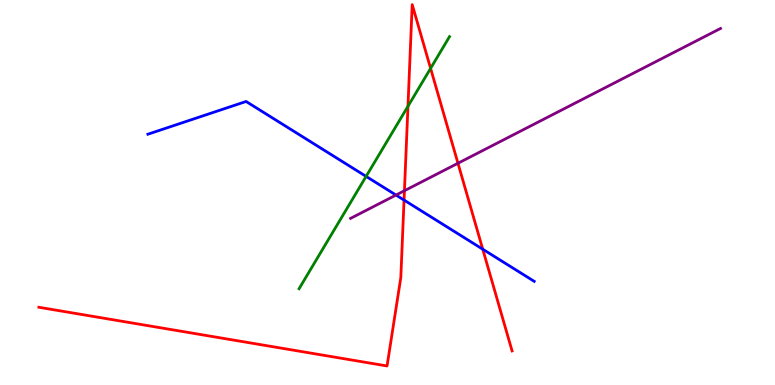[{'lines': ['blue', 'red'], 'intersections': [{'x': 5.21, 'y': 4.8}, {'x': 6.23, 'y': 3.53}]}, {'lines': ['green', 'red'], 'intersections': [{'x': 5.26, 'y': 7.24}, {'x': 5.56, 'y': 8.22}]}, {'lines': ['purple', 'red'], 'intersections': [{'x': 5.22, 'y': 5.05}, {'x': 5.91, 'y': 5.76}]}, {'lines': ['blue', 'green'], 'intersections': [{'x': 4.72, 'y': 5.42}]}, {'lines': ['blue', 'purple'], 'intersections': [{'x': 5.11, 'y': 4.93}]}, {'lines': ['green', 'purple'], 'intersections': []}]